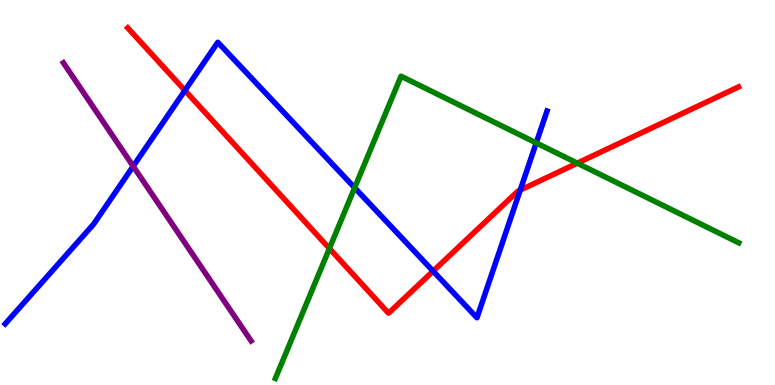[{'lines': ['blue', 'red'], 'intersections': [{'x': 2.39, 'y': 7.65}, {'x': 5.59, 'y': 2.96}, {'x': 6.71, 'y': 5.06}]}, {'lines': ['green', 'red'], 'intersections': [{'x': 4.25, 'y': 3.55}, {'x': 7.45, 'y': 5.76}]}, {'lines': ['purple', 'red'], 'intersections': []}, {'lines': ['blue', 'green'], 'intersections': [{'x': 4.58, 'y': 5.12}, {'x': 6.92, 'y': 6.29}]}, {'lines': ['blue', 'purple'], 'intersections': [{'x': 1.72, 'y': 5.68}]}, {'lines': ['green', 'purple'], 'intersections': []}]